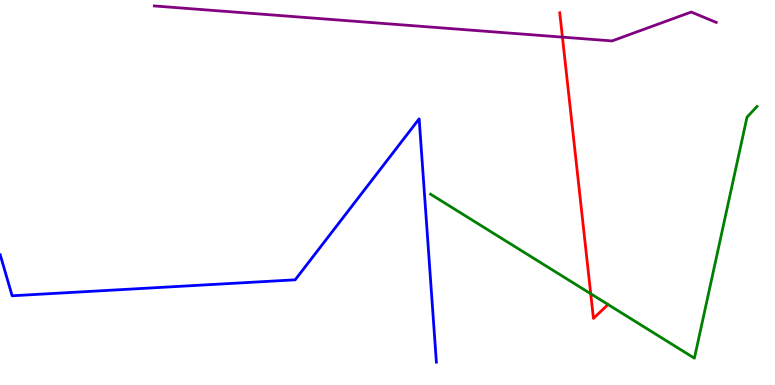[{'lines': ['blue', 'red'], 'intersections': []}, {'lines': ['green', 'red'], 'intersections': [{'x': 7.62, 'y': 2.37}]}, {'lines': ['purple', 'red'], 'intersections': [{'x': 7.26, 'y': 9.04}]}, {'lines': ['blue', 'green'], 'intersections': []}, {'lines': ['blue', 'purple'], 'intersections': []}, {'lines': ['green', 'purple'], 'intersections': []}]